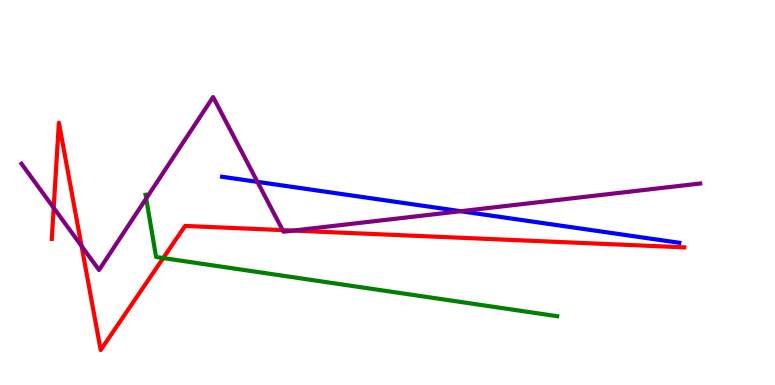[{'lines': ['blue', 'red'], 'intersections': []}, {'lines': ['green', 'red'], 'intersections': [{'x': 2.11, 'y': 3.3}]}, {'lines': ['purple', 'red'], 'intersections': [{'x': 0.693, 'y': 4.6}, {'x': 1.05, 'y': 3.61}, {'x': 3.65, 'y': 4.02}, {'x': 3.78, 'y': 4.01}]}, {'lines': ['blue', 'green'], 'intersections': []}, {'lines': ['blue', 'purple'], 'intersections': [{'x': 3.32, 'y': 5.28}, {'x': 5.94, 'y': 4.51}]}, {'lines': ['green', 'purple'], 'intersections': [{'x': 1.89, 'y': 4.84}]}]